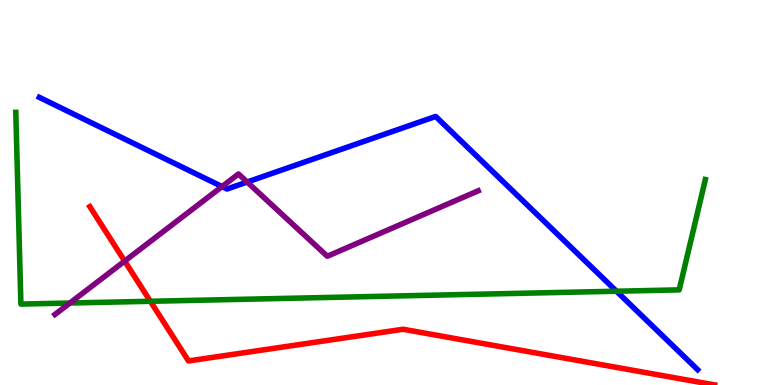[{'lines': ['blue', 'red'], 'intersections': []}, {'lines': ['green', 'red'], 'intersections': [{'x': 1.94, 'y': 2.17}]}, {'lines': ['purple', 'red'], 'intersections': [{'x': 1.61, 'y': 3.22}]}, {'lines': ['blue', 'green'], 'intersections': [{'x': 7.95, 'y': 2.44}]}, {'lines': ['blue', 'purple'], 'intersections': [{'x': 2.86, 'y': 5.15}, {'x': 3.19, 'y': 5.27}]}, {'lines': ['green', 'purple'], 'intersections': [{'x': 0.902, 'y': 2.13}]}]